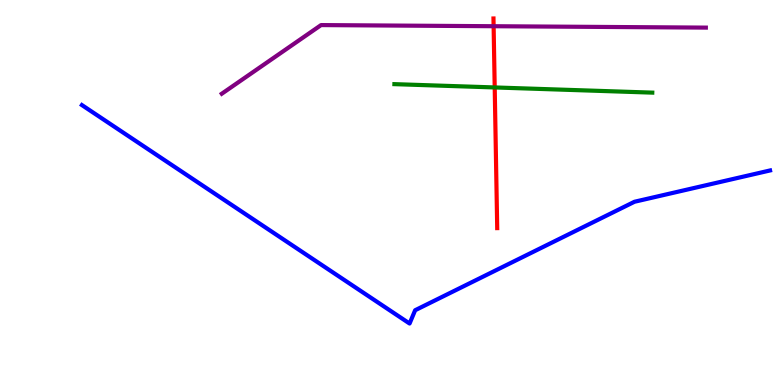[{'lines': ['blue', 'red'], 'intersections': []}, {'lines': ['green', 'red'], 'intersections': [{'x': 6.38, 'y': 7.73}]}, {'lines': ['purple', 'red'], 'intersections': [{'x': 6.37, 'y': 9.32}]}, {'lines': ['blue', 'green'], 'intersections': []}, {'lines': ['blue', 'purple'], 'intersections': []}, {'lines': ['green', 'purple'], 'intersections': []}]